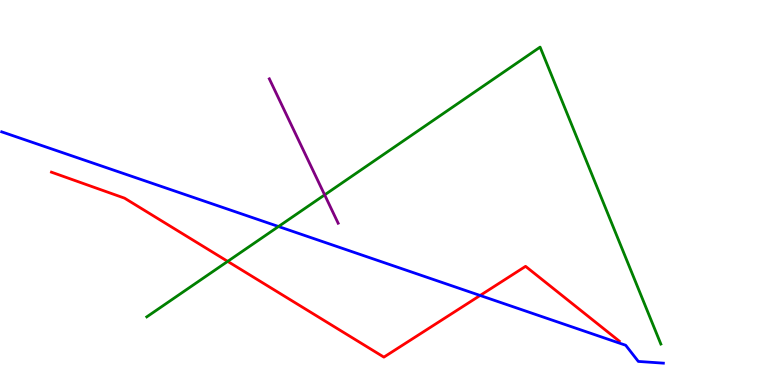[{'lines': ['blue', 'red'], 'intersections': [{'x': 6.2, 'y': 2.33}]}, {'lines': ['green', 'red'], 'intersections': [{'x': 2.94, 'y': 3.21}]}, {'lines': ['purple', 'red'], 'intersections': []}, {'lines': ['blue', 'green'], 'intersections': [{'x': 3.59, 'y': 4.12}]}, {'lines': ['blue', 'purple'], 'intersections': []}, {'lines': ['green', 'purple'], 'intersections': [{'x': 4.19, 'y': 4.94}]}]